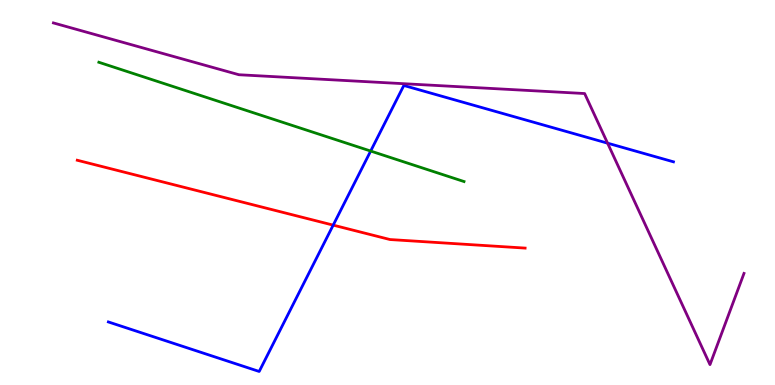[{'lines': ['blue', 'red'], 'intersections': [{'x': 4.3, 'y': 4.15}]}, {'lines': ['green', 'red'], 'intersections': []}, {'lines': ['purple', 'red'], 'intersections': []}, {'lines': ['blue', 'green'], 'intersections': [{'x': 4.78, 'y': 6.08}]}, {'lines': ['blue', 'purple'], 'intersections': [{'x': 7.84, 'y': 6.28}]}, {'lines': ['green', 'purple'], 'intersections': []}]